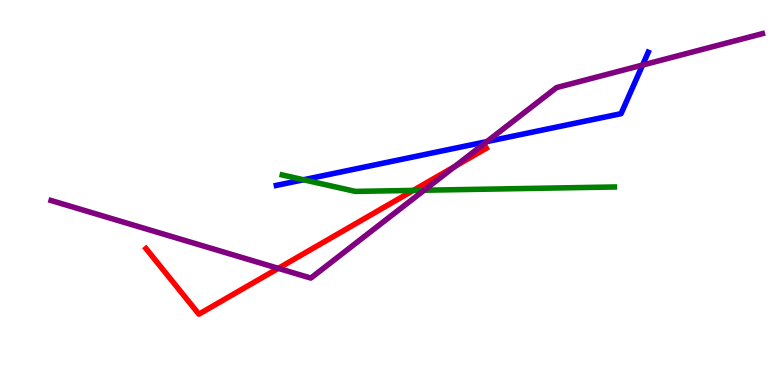[{'lines': ['blue', 'red'], 'intersections': []}, {'lines': ['green', 'red'], 'intersections': [{'x': 5.33, 'y': 5.05}]}, {'lines': ['purple', 'red'], 'intersections': [{'x': 3.59, 'y': 3.03}, {'x': 5.87, 'y': 5.68}]}, {'lines': ['blue', 'green'], 'intersections': [{'x': 3.92, 'y': 5.33}]}, {'lines': ['blue', 'purple'], 'intersections': [{'x': 6.28, 'y': 6.32}, {'x': 8.29, 'y': 8.31}]}, {'lines': ['green', 'purple'], 'intersections': [{'x': 5.47, 'y': 5.06}]}]